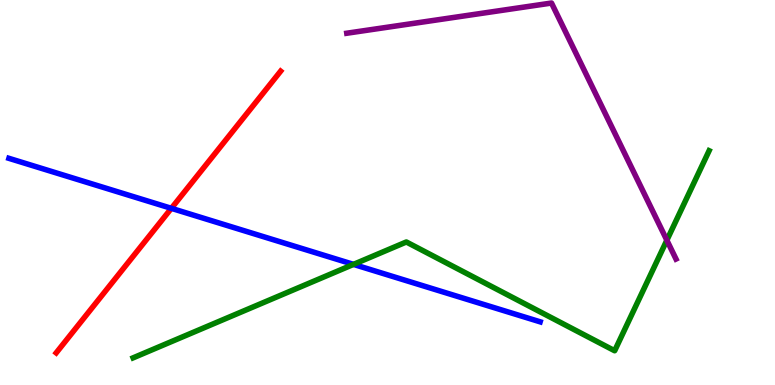[{'lines': ['blue', 'red'], 'intersections': [{'x': 2.21, 'y': 4.59}]}, {'lines': ['green', 'red'], 'intersections': []}, {'lines': ['purple', 'red'], 'intersections': []}, {'lines': ['blue', 'green'], 'intersections': [{'x': 4.56, 'y': 3.13}]}, {'lines': ['blue', 'purple'], 'intersections': []}, {'lines': ['green', 'purple'], 'intersections': [{'x': 8.6, 'y': 3.76}]}]